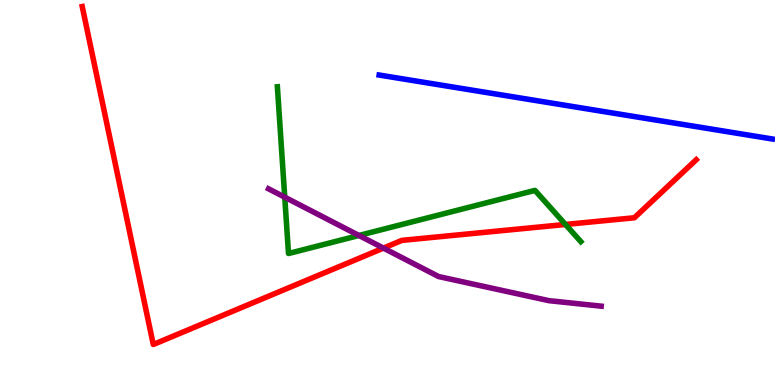[{'lines': ['blue', 'red'], 'intersections': []}, {'lines': ['green', 'red'], 'intersections': [{'x': 7.3, 'y': 4.17}]}, {'lines': ['purple', 'red'], 'intersections': [{'x': 4.95, 'y': 3.56}]}, {'lines': ['blue', 'green'], 'intersections': []}, {'lines': ['blue', 'purple'], 'intersections': []}, {'lines': ['green', 'purple'], 'intersections': [{'x': 3.67, 'y': 4.88}, {'x': 4.63, 'y': 3.88}]}]